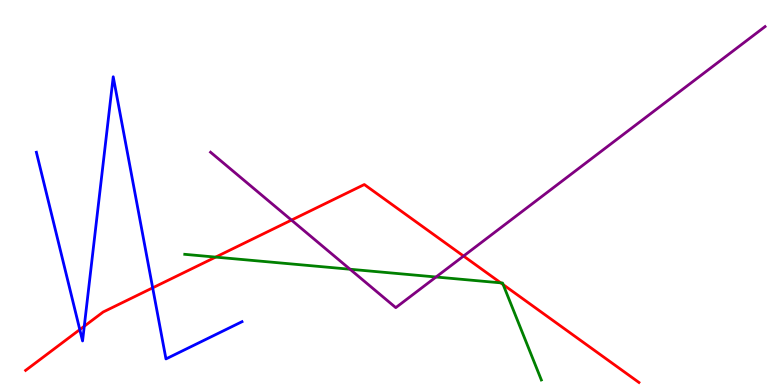[{'lines': ['blue', 'red'], 'intersections': [{'x': 1.03, 'y': 1.44}, {'x': 1.09, 'y': 1.53}, {'x': 1.97, 'y': 2.52}]}, {'lines': ['green', 'red'], 'intersections': [{'x': 2.78, 'y': 3.32}, {'x': 6.46, 'y': 2.65}, {'x': 6.49, 'y': 2.61}]}, {'lines': ['purple', 'red'], 'intersections': [{'x': 3.76, 'y': 4.28}, {'x': 5.98, 'y': 3.35}]}, {'lines': ['blue', 'green'], 'intersections': []}, {'lines': ['blue', 'purple'], 'intersections': []}, {'lines': ['green', 'purple'], 'intersections': [{'x': 4.52, 'y': 3.01}, {'x': 5.63, 'y': 2.81}]}]